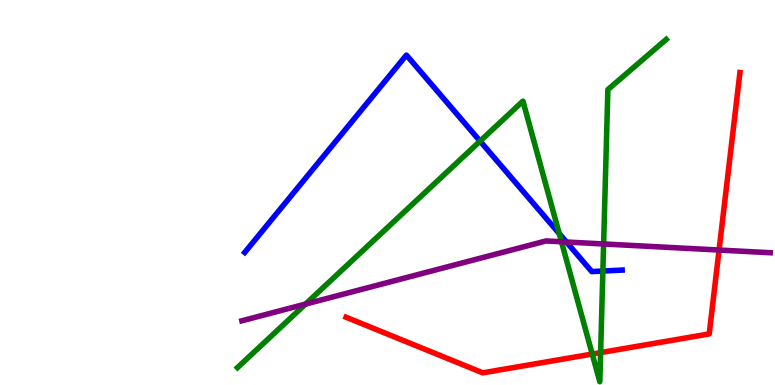[{'lines': ['blue', 'red'], 'intersections': []}, {'lines': ['green', 'red'], 'intersections': [{'x': 7.64, 'y': 0.804}, {'x': 7.75, 'y': 0.842}]}, {'lines': ['purple', 'red'], 'intersections': [{'x': 9.28, 'y': 3.51}]}, {'lines': ['blue', 'green'], 'intersections': [{'x': 6.19, 'y': 6.33}, {'x': 7.22, 'y': 3.93}, {'x': 7.78, 'y': 2.96}]}, {'lines': ['blue', 'purple'], 'intersections': [{'x': 7.31, 'y': 3.71}]}, {'lines': ['green', 'purple'], 'intersections': [{'x': 3.94, 'y': 2.1}, {'x': 7.24, 'y': 3.72}, {'x': 7.79, 'y': 3.66}]}]